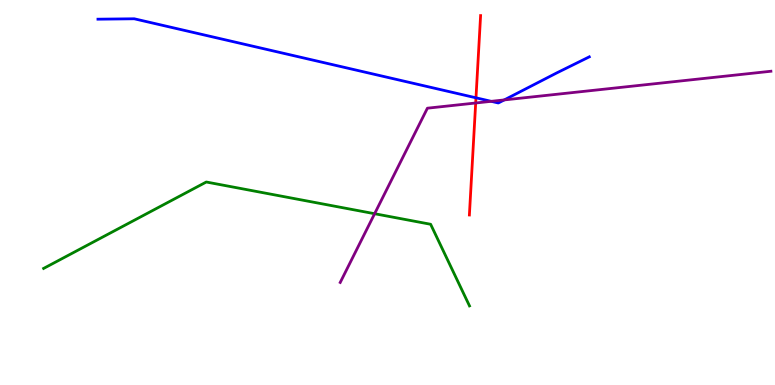[{'lines': ['blue', 'red'], 'intersections': [{'x': 6.14, 'y': 7.46}]}, {'lines': ['green', 'red'], 'intersections': []}, {'lines': ['purple', 'red'], 'intersections': [{'x': 6.14, 'y': 7.32}]}, {'lines': ['blue', 'green'], 'intersections': []}, {'lines': ['blue', 'purple'], 'intersections': [{'x': 6.34, 'y': 7.37}, {'x': 6.51, 'y': 7.4}]}, {'lines': ['green', 'purple'], 'intersections': [{'x': 4.83, 'y': 4.45}]}]